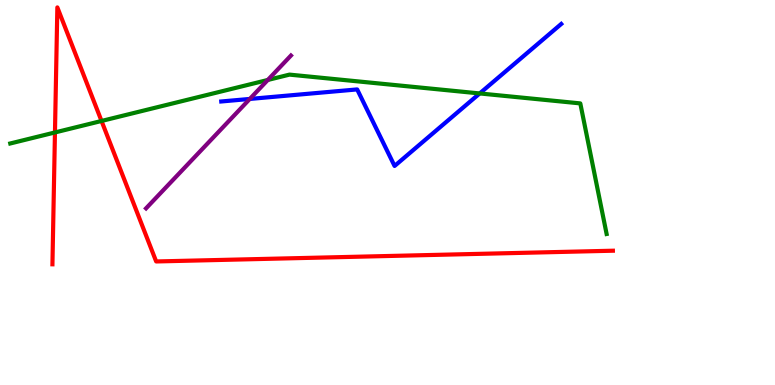[{'lines': ['blue', 'red'], 'intersections': []}, {'lines': ['green', 'red'], 'intersections': [{'x': 0.709, 'y': 6.56}, {'x': 1.31, 'y': 6.86}]}, {'lines': ['purple', 'red'], 'intersections': []}, {'lines': ['blue', 'green'], 'intersections': [{'x': 6.19, 'y': 7.57}]}, {'lines': ['blue', 'purple'], 'intersections': [{'x': 3.22, 'y': 7.43}]}, {'lines': ['green', 'purple'], 'intersections': [{'x': 3.46, 'y': 7.92}]}]